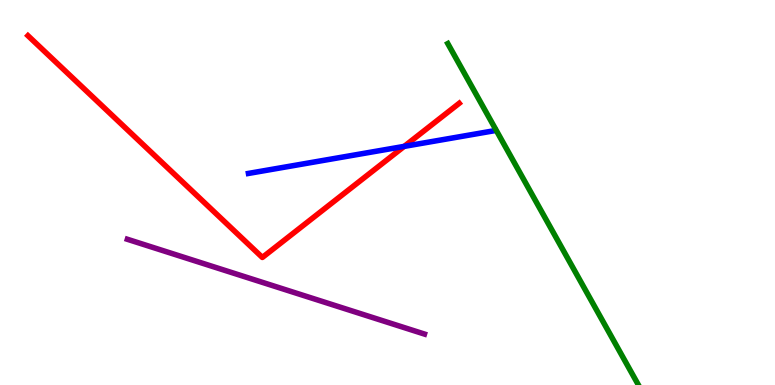[{'lines': ['blue', 'red'], 'intersections': [{'x': 5.22, 'y': 6.2}]}, {'lines': ['green', 'red'], 'intersections': []}, {'lines': ['purple', 'red'], 'intersections': []}, {'lines': ['blue', 'green'], 'intersections': []}, {'lines': ['blue', 'purple'], 'intersections': []}, {'lines': ['green', 'purple'], 'intersections': []}]